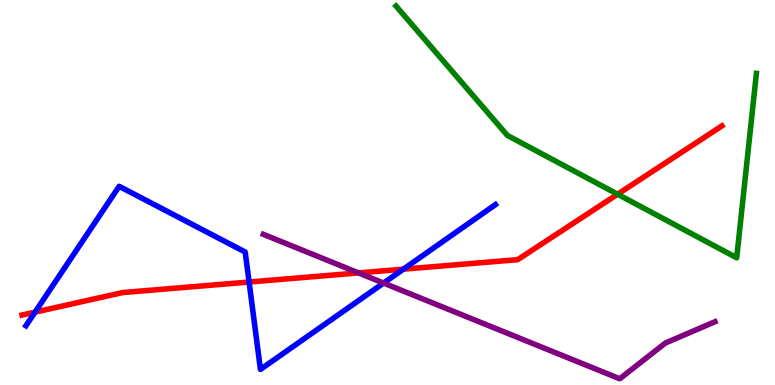[{'lines': ['blue', 'red'], 'intersections': [{'x': 0.452, 'y': 1.89}, {'x': 3.21, 'y': 2.67}, {'x': 5.2, 'y': 3.01}]}, {'lines': ['green', 'red'], 'intersections': [{'x': 7.97, 'y': 4.96}]}, {'lines': ['purple', 'red'], 'intersections': [{'x': 4.63, 'y': 2.91}]}, {'lines': ['blue', 'green'], 'intersections': []}, {'lines': ['blue', 'purple'], 'intersections': [{'x': 4.95, 'y': 2.65}]}, {'lines': ['green', 'purple'], 'intersections': []}]